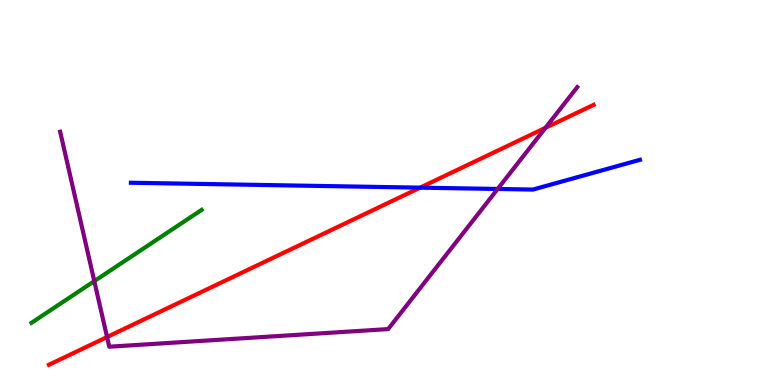[{'lines': ['blue', 'red'], 'intersections': [{'x': 5.42, 'y': 5.13}]}, {'lines': ['green', 'red'], 'intersections': []}, {'lines': ['purple', 'red'], 'intersections': [{'x': 1.38, 'y': 1.25}, {'x': 7.04, 'y': 6.68}]}, {'lines': ['blue', 'green'], 'intersections': []}, {'lines': ['blue', 'purple'], 'intersections': [{'x': 6.42, 'y': 5.09}]}, {'lines': ['green', 'purple'], 'intersections': [{'x': 1.22, 'y': 2.7}]}]